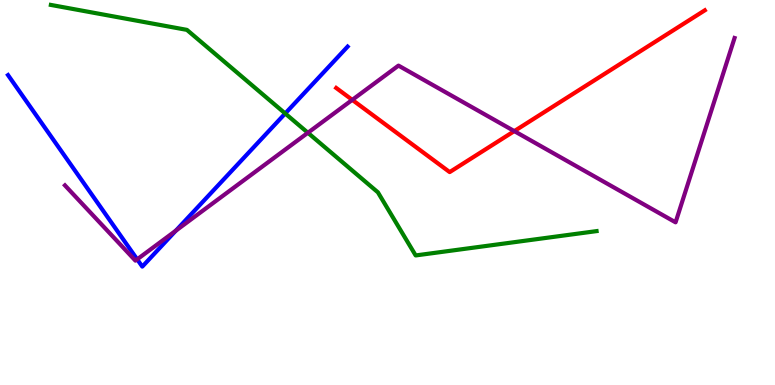[{'lines': ['blue', 'red'], 'intersections': []}, {'lines': ['green', 'red'], 'intersections': []}, {'lines': ['purple', 'red'], 'intersections': [{'x': 4.55, 'y': 7.41}, {'x': 6.64, 'y': 6.59}]}, {'lines': ['blue', 'green'], 'intersections': [{'x': 3.68, 'y': 7.05}]}, {'lines': ['blue', 'purple'], 'intersections': [{'x': 1.77, 'y': 3.26}, {'x': 2.27, 'y': 4.01}]}, {'lines': ['green', 'purple'], 'intersections': [{'x': 3.97, 'y': 6.55}]}]